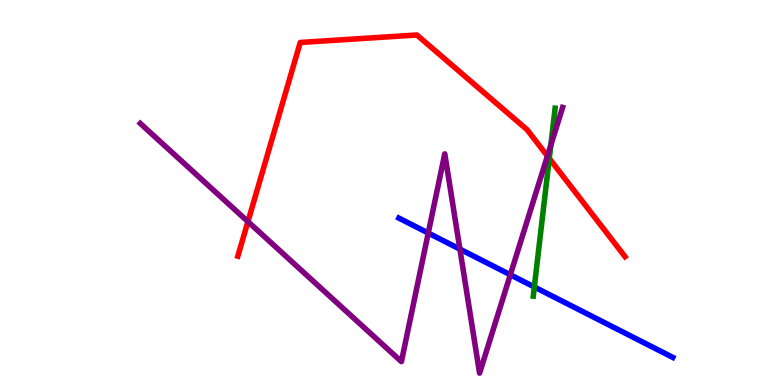[{'lines': ['blue', 'red'], 'intersections': []}, {'lines': ['green', 'red'], 'intersections': [{'x': 7.09, 'y': 5.88}]}, {'lines': ['purple', 'red'], 'intersections': [{'x': 3.2, 'y': 4.24}, {'x': 7.06, 'y': 5.95}]}, {'lines': ['blue', 'green'], 'intersections': [{'x': 6.89, 'y': 2.55}]}, {'lines': ['blue', 'purple'], 'intersections': [{'x': 5.53, 'y': 3.95}, {'x': 5.93, 'y': 3.53}, {'x': 6.58, 'y': 2.86}]}, {'lines': ['green', 'purple'], 'intersections': [{'x': 7.11, 'y': 6.23}]}]